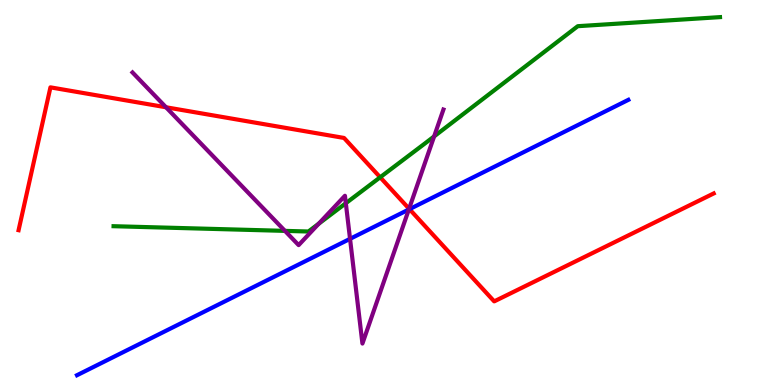[{'lines': ['blue', 'red'], 'intersections': [{'x': 5.28, 'y': 4.57}]}, {'lines': ['green', 'red'], 'intersections': [{'x': 4.91, 'y': 5.4}]}, {'lines': ['purple', 'red'], 'intersections': [{'x': 2.14, 'y': 7.21}, {'x': 5.28, 'y': 4.58}]}, {'lines': ['blue', 'green'], 'intersections': []}, {'lines': ['blue', 'purple'], 'intersections': [{'x': 4.52, 'y': 3.8}, {'x': 5.28, 'y': 4.56}]}, {'lines': ['green', 'purple'], 'intersections': [{'x': 3.68, 'y': 4.0}, {'x': 4.11, 'y': 4.19}, {'x': 4.46, 'y': 4.72}, {'x': 5.6, 'y': 6.46}]}]